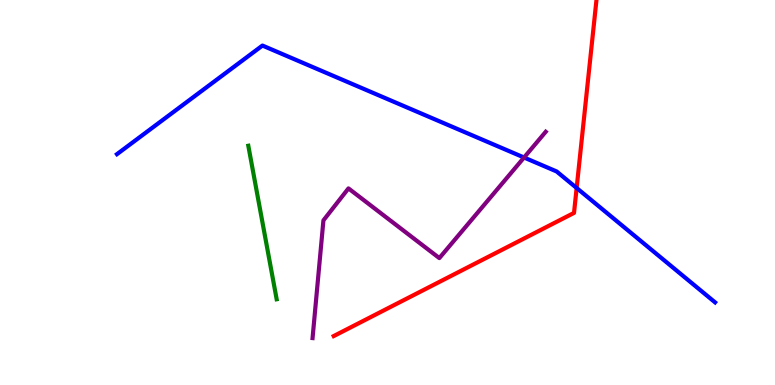[{'lines': ['blue', 'red'], 'intersections': [{'x': 7.44, 'y': 5.12}]}, {'lines': ['green', 'red'], 'intersections': []}, {'lines': ['purple', 'red'], 'intersections': []}, {'lines': ['blue', 'green'], 'intersections': []}, {'lines': ['blue', 'purple'], 'intersections': [{'x': 6.76, 'y': 5.91}]}, {'lines': ['green', 'purple'], 'intersections': []}]